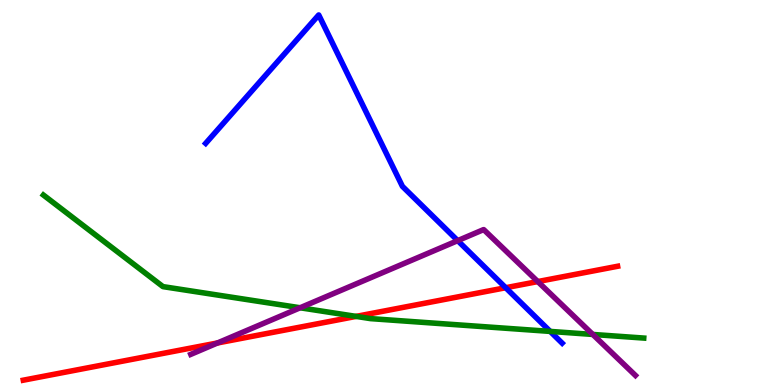[{'lines': ['blue', 'red'], 'intersections': [{'x': 6.53, 'y': 2.53}]}, {'lines': ['green', 'red'], 'intersections': [{'x': 4.59, 'y': 1.78}]}, {'lines': ['purple', 'red'], 'intersections': [{'x': 2.81, 'y': 1.09}, {'x': 6.94, 'y': 2.69}]}, {'lines': ['blue', 'green'], 'intersections': [{'x': 7.1, 'y': 1.39}]}, {'lines': ['blue', 'purple'], 'intersections': [{'x': 5.91, 'y': 3.75}]}, {'lines': ['green', 'purple'], 'intersections': [{'x': 3.87, 'y': 2.01}, {'x': 7.65, 'y': 1.31}]}]